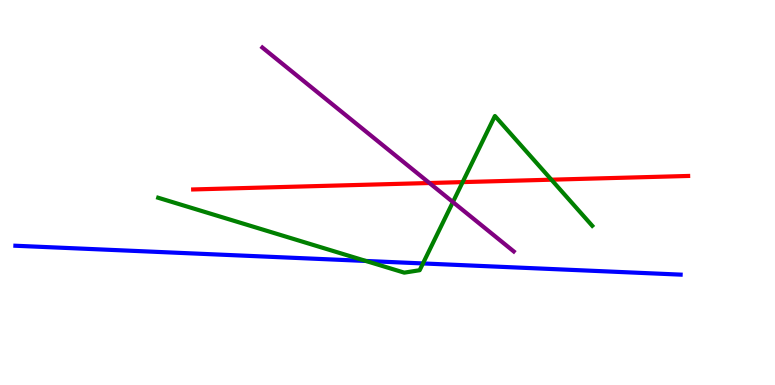[{'lines': ['blue', 'red'], 'intersections': []}, {'lines': ['green', 'red'], 'intersections': [{'x': 5.97, 'y': 5.27}, {'x': 7.11, 'y': 5.33}]}, {'lines': ['purple', 'red'], 'intersections': [{'x': 5.54, 'y': 5.25}]}, {'lines': ['blue', 'green'], 'intersections': [{'x': 4.72, 'y': 3.22}, {'x': 5.46, 'y': 3.16}]}, {'lines': ['blue', 'purple'], 'intersections': []}, {'lines': ['green', 'purple'], 'intersections': [{'x': 5.84, 'y': 4.75}]}]